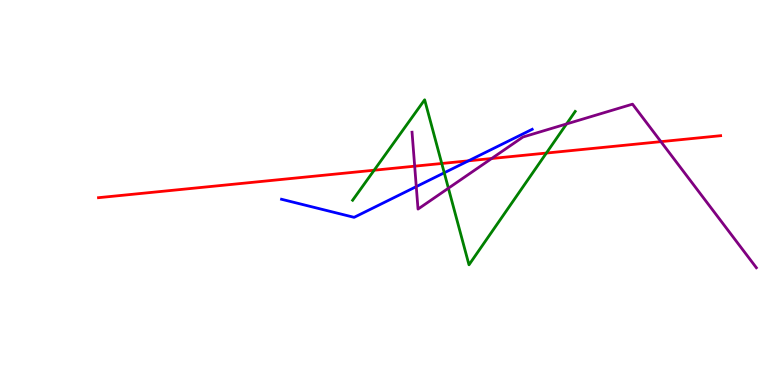[{'lines': ['blue', 'red'], 'intersections': [{'x': 6.04, 'y': 5.82}]}, {'lines': ['green', 'red'], 'intersections': [{'x': 4.83, 'y': 5.58}, {'x': 5.7, 'y': 5.75}, {'x': 7.05, 'y': 6.02}]}, {'lines': ['purple', 'red'], 'intersections': [{'x': 5.35, 'y': 5.68}, {'x': 6.34, 'y': 5.88}, {'x': 8.53, 'y': 6.32}]}, {'lines': ['blue', 'green'], 'intersections': [{'x': 5.73, 'y': 5.51}]}, {'lines': ['blue', 'purple'], 'intersections': [{'x': 5.37, 'y': 5.15}]}, {'lines': ['green', 'purple'], 'intersections': [{'x': 5.79, 'y': 5.11}, {'x': 7.31, 'y': 6.78}]}]